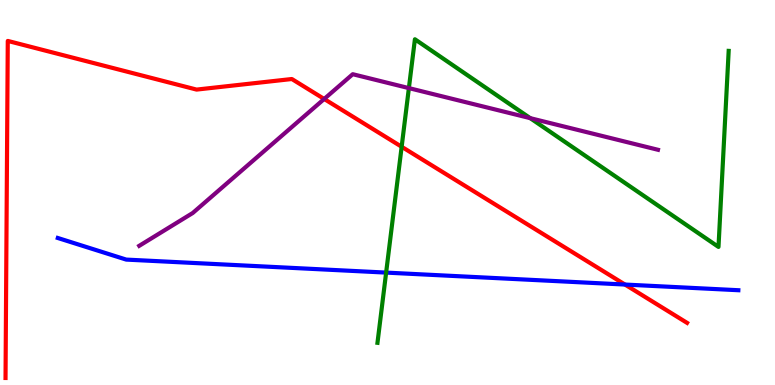[{'lines': ['blue', 'red'], 'intersections': [{'x': 8.06, 'y': 2.61}]}, {'lines': ['green', 'red'], 'intersections': [{'x': 5.18, 'y': 6.19}]}, {'lines': ['purple', 'red'], 'intersections': [{'x': 4.18, 'y': 7.43}]}, {'lines': ['blue', 'green'], 'intersections': [{'x': 4.98, 'y': 2.92}]}, {'lines': ['blue', 'purple'], 'intersections': []}, {'lines': ['green', 'purple'], 'intersections': [{'x': 5.28, 'y': 7.71}, {'x': 6.84, 'y': 6.93}]}]